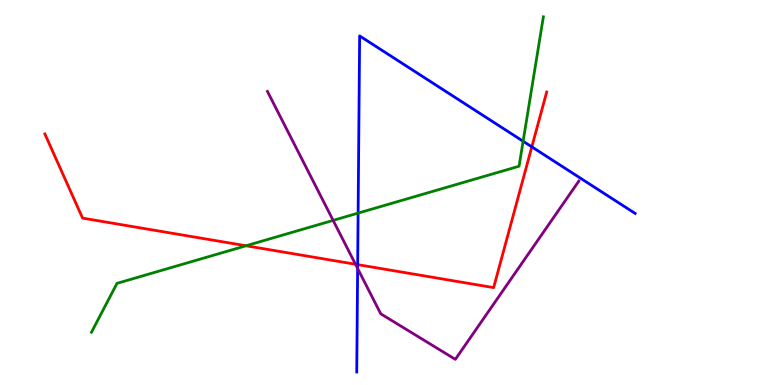[{'lines': ['blue', 'red'], 'intersections': [{'x': 4.62, 'y': 3.13}, {'x': 6.86, 'y': 6.19}]}, {'lines': ['green', 'red'], 'intersections': [{'x': 3.17, 'y': 3.62}]}, {'lines': ['purple', 'red'], 'intersections': [{'x': 4.59, 'y': 3.14}]}, {'lines': ['blue', 'green'], 'intersections': [{'x': 4.62, 'y': 4.46}, {'x': 6.75, 'y': 6.33}]}, {'lines': ['blue', 'purple'], 'intersections': [{'x': 4.61, 'y': 3.03}]}, {'lines': ['green', 'purple'], 'intersections': [{'x': 4.3, 'y': 4.28}]}]